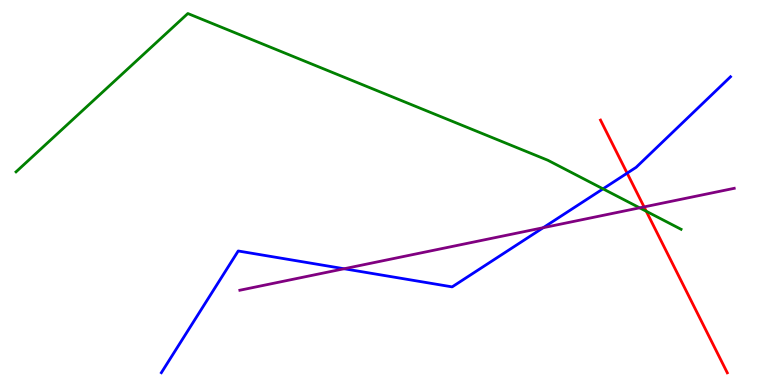[{'lines': ['blue', 'red'], 'intersections': [{'x': 8.09, 'y': 5.5}]}, {'lines': ['green', 'red'], 'intersections': [{'x': 8.34, 'y': 4.51}]}, {'lines': ['purple', 'red'], 'intersections': [{'x': 8.31, 'y': 4.63}]}, {'lines': ['blue', 'green'], 'intersections': [{'x': 7.78, 'y': 5.09}]}, {'lines': ['blue', 'purple'], 'intersections': [{'x': 4.44, 'y': 3.02}, {'x': 7.01, 'y': 4.09}]}, {'lines': ['green', 'purple'], 'intersections': [{'x': 8.25, 'y': 4.6}]}]